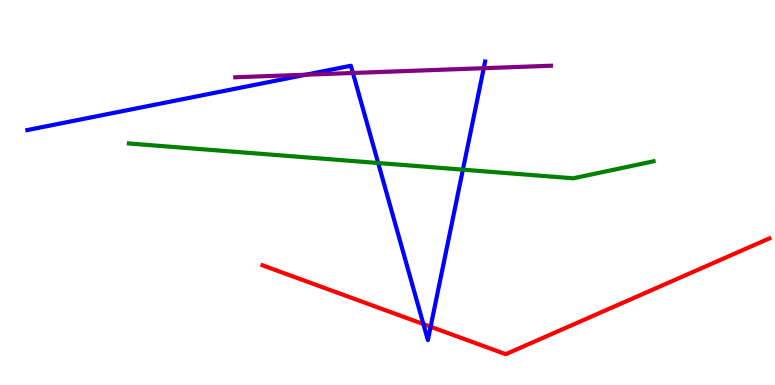[{'lines': ['blue', 'red'], 'intersections': [{'x': 5.46, 'y': 1.58}, {'x': 5.56, 'y': 1.51}]}, {'lines': ['green', 'red'], 'intersections': []}, {'lines': ['purple', 'red'], 'intersections': []}, {'lines': ['blue', 'green'], 'intersections': [{'x': 4.88, 'y': 5.77}, {'x': 5.97, 'y': 5.59}]}, {'lines': ['blue', 'purple'], 'intersections': [{'x': 3.95, 'y': 8.06}, {'x': 4.55, 'y': 8.1}, {'x': 6.24, 'y': 8.23}]}, {'lines': ['green', 'purple'], 'intersections': []}]